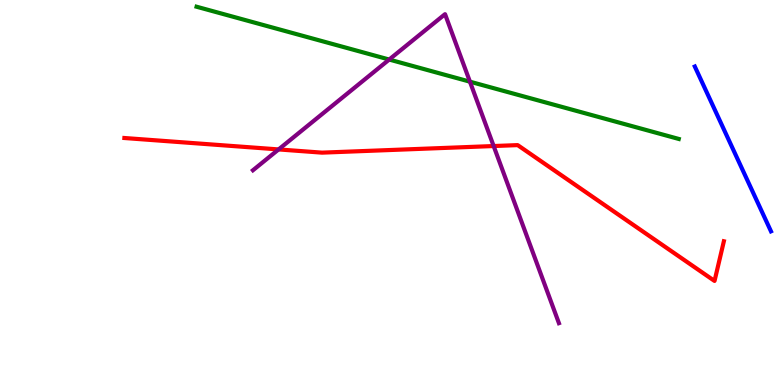[{'lines': ['blue', 'red'], 'intersections': []}, {'lines': ['green', 'red'], 'intersections': []}, {'lines': ['purple', 'red'], 'intersections': [{'x': 3.59, 'y': 6.12}, {'x': 6.37, 'y': 6.21}]}, {'lines': ['blue', 'green'], 'intersections': []}, {'lines': ['blue', 'purple'], 'intersections': []}, {'lines': ['green', 'purple'], 'intersections': [{'x': 5.02, 'y': 8.45}, {'x': 6.06, 'y': 7.88}]}]